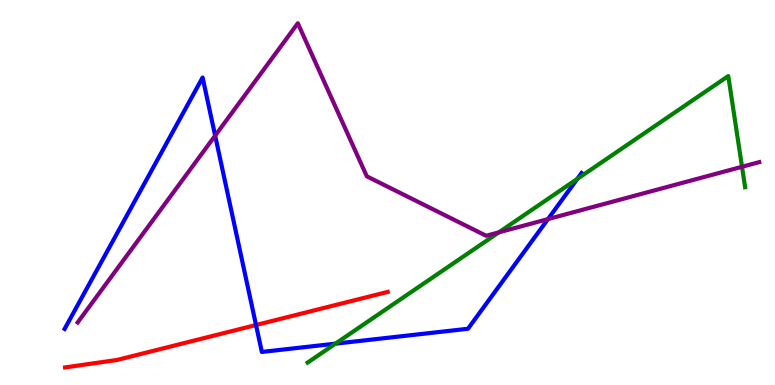[{'lines': ['blue', 'red'], 'intersections': [{'x': 3.3, 'y': 1.56}]}, {'lines': ['green', 'red'], 'intersections': []}, {'lines': ['purple', 'red'], 'intersections': []}, {'lines': ['blue', 'green'], 'intersections': [{'x': 4.33, 'y': 1.07}, {'x': 7.45, 'y': 5.35}]}, {'lines': ['blue', 'purple'], 'intersections': [{'x': 2.78, 'y': 6.48}, {'x': 7.07, 'y': 4.31}]}, {'lines': ['green', 'purple'], 'intersections': [{'x': 6.44, 'y': 3.97}, {'x': 9.57, 'y': 5.67}]}]